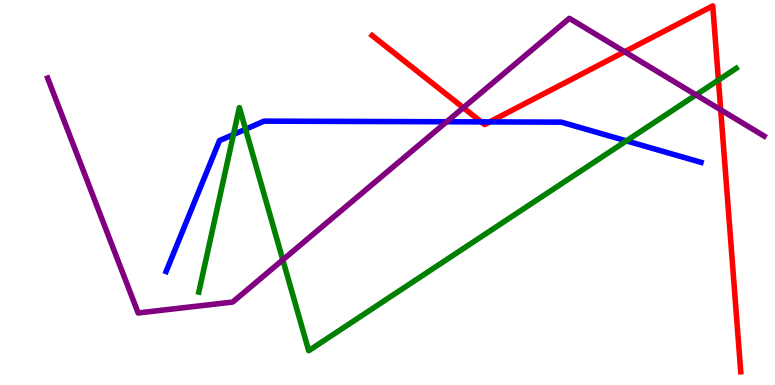[{'lines': ['blue', 'red'], 'intersections': [{'x': 6.21, 'y': 6.83}, {'x': 6.32, 'y': 6.83}]}, {'lines': ['green', 'red'], 'intersections': [{'x': 9.27, 'y': 7.92}]}, {'lines': ['purple', 'red'], 'intersections': [{'x': 5.98, 'y': 7.2}, {'x': 8.06, 'y': 8.66}, {'x': 9.3, 'y': 7.15}]}, {'lines': ['blue', 'green'], 'intersections': [{'x': 3.01, 'y': 6.51}, {'x': 3.17, 'y': 6.64}, {'x': 8.08, 'y': 6.34}]}, {'lines': ['blue', 'purple'], 'intersections': [{'x': 5.76, 'y': 6.84}]}, {'lines': ['green', 'purple'], 'intersections': [{'x': 3.65, 'y': 3.25}, {'x': 8.98, 'y': 7.54}]}]